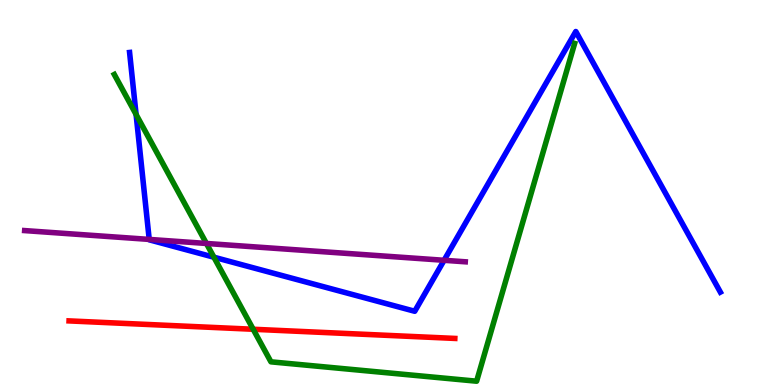[{'lines': ['blue', 'red'], 'intersections': []}, {'lines': ['green', 'red'], 'intersections': [{'x': 3.27, 'y': 1.45}]}, {'lines': ['purple', 'red'], 'intersections': []}, {'lines': ['blue', 'green'], 'intersections': [{'x': 1.76, 'y': 7.03}, {'x': 2.76, 'y': 3.32}]}, {'lines': ['blue', 'purple'], 'intersections': [{'x': 1.93, 'y': 3.78}, {'x': 5.73, 'y': 3.24}]}, {'lines': ['green', 'purple'], 'intersections': [{'x': 2.66, 'y': 3.68}]}]